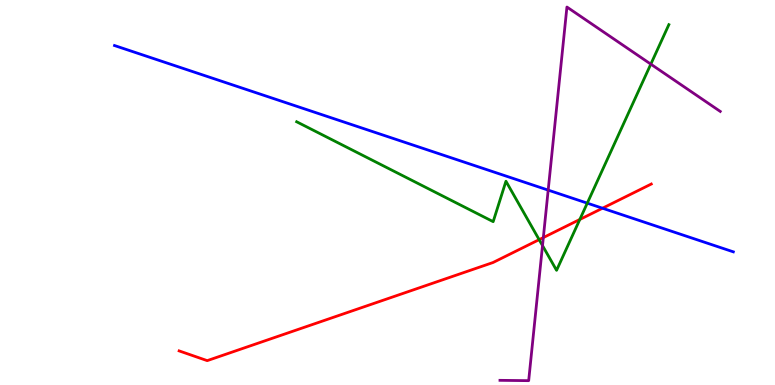[{'lines': ['blue', 'red'], 'intersections': [{'x': 7.77, 'y': 4.59}]}, {'lines': ['green', 'red'], 'intersections': [{'x': 6.96, 'y': 3.78}, {'x': 7.48, 'y': 4.3}]}, {'lines': ['purple', 'red'], 'intersections': [{'x': 7.01, 'y': 3.83}]}, {'lines': ['blue', 'green'], 'intersections': [{'x': 7.58, 'y': 4.72}]}, {'lines': ['blue', 'purple'], 'intersections': [{'x': 7.07, 'y': 5.06}]}, {'lines': ['green', 'purple'], 'intersections': [{'x': 7.0, 'y': 3.62}, {'x': 8.4, 'y': 8.33}]}]